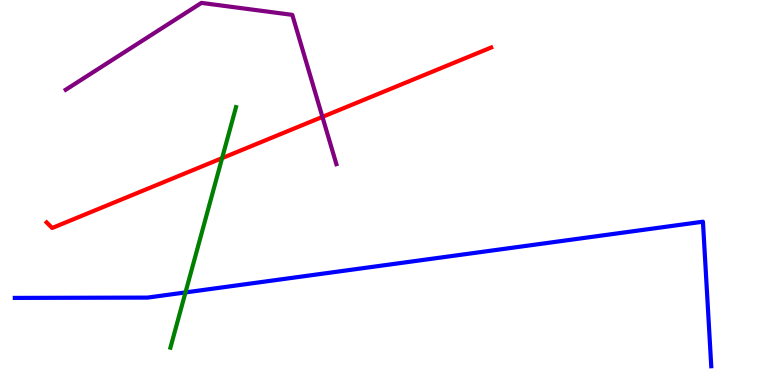[{'lines': ['blue', 'red'], 'intersections': []}, {'lines': ['green', 'red'], 'intersections': [{'x': 2.87, 'y': 5.89}]}, {'lines': ['purple', 'red'], 'intersections': [{'x': 4.16, 'y': 6.96}]}, {'lines': ['blue', 'green'], 'intersections': [{'x': 2.39, 'y': 2.4}]}, {'lines': ['blue', 'purple'], 'intersections': []}, {'lines': ['green', 'purple'], 'intersections': []}]